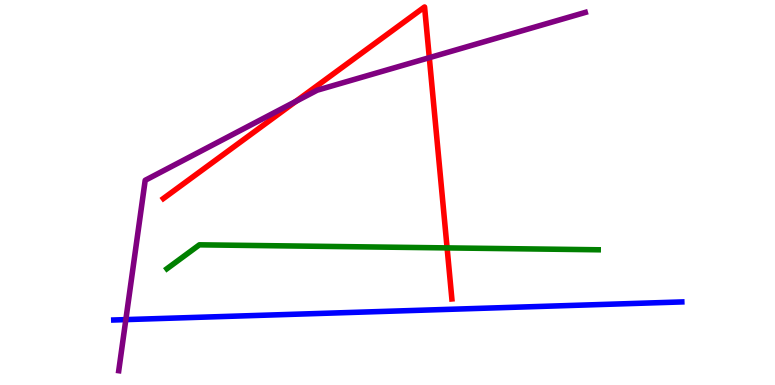[{'lines': ['blue', 'red'], 'intersections': []}, {'lines': ['green', 'red'], 'intersections': [{'x': 5.77, 'y': 3.56}]}, {'lines': ['purple', 'red'], 'intersections': [{'x': 3.82, 'y': 7.37}, {'x': 5.54, 'y': 8.5}]}, {'lines': ['blue', 'green'], 'intersections': []}, {'lines': ['blue', 'purple'], 'intersections': [{'x': 1.62, 'y': 1.7}]}, {'lines': ['green', 'purple'], 'intersections': []}]